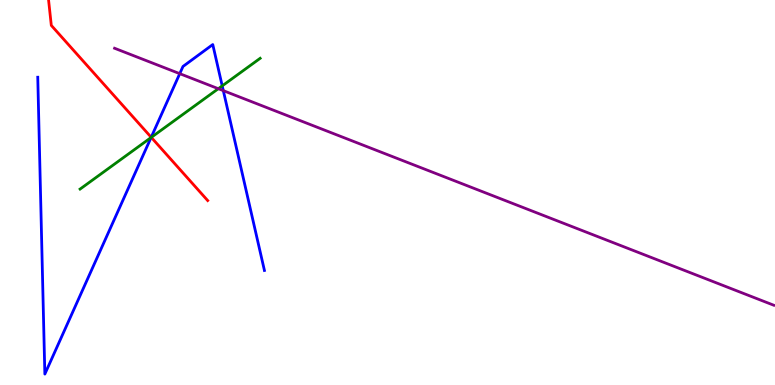[{'lines': ['blue', 'red'], 'intersections': [{'x': 1.95, 'y': 6.43}]}, {'lines': ['green', 'red'], 'intersections': [{'x': 1.95, 'y': 6.43}]}, {'lines': ['purple', 'red'], 'intersections': []}, {'lines': ['blue', 'green'], 'intersections': [{'x': 1.95, 'y': 6.43}, {'x': 2.87, 'y': 7.77}]}, {'lines': ['blue', 'purple'], 'intersections': [{'x': 2.32, 'y': 8.09}, {'x': 2.88, 'y': 7.65}]}, {'lines': ['green', 'purple'], 'intersections': [{'x': 2.82, 'y': 7.7}]}]